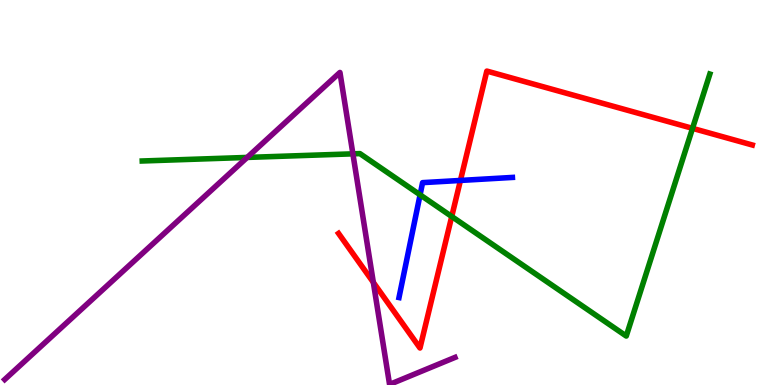[{'lines': ['blue', 'red'], 'intersections': [{'x': 5.94, 'y': 5.31}]}, {'lines': ['green', 'red'], 'intersections': [{'x': 5.83, 'y': 4.38}, {'x': 8.94, 'y': 6.67}]}, {'lines': ['purple', 'red'], 'intersections': [{'x': 4.82, 'y': 2.67}]}, {'lines': ['blue', 'green'], 'intersections': [{'x': 5.42, 'y': 4.94}]}, {'lines': ['blue', 'purple'], 'intersections': []}, {'lines': ['green', 'purple'], 'intersections': [{'x': 3.19, 'y': 5.91}, {'x': 4.55, 'y': 6.0}]}]